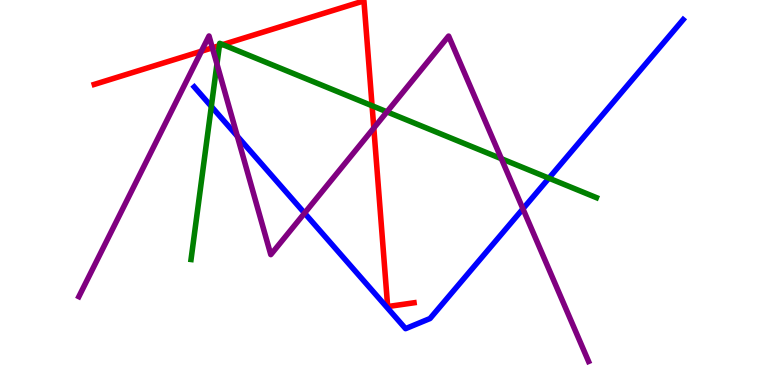[{'lines': ['blue', 'red'], 'intersections': []}, {'lines': ['green', 'red'], 'intersections': [{'x': 2.83, 'y': 8.81}, {'x': 2.87, 'y': 8.84}, {'x': 4.8, 'y': 7.25}]}, {'lines': ['purple', 'red'], 'intersections': [{'x': 2.6, 'y': 8.67}, {'x': 2.74, 'y': 8.76}, {'x': 4.82, 'y': 6.67}]}, {'lines': ['blue', 'green'], 'intersections': [{'x': 2.73, 'y': 7.23}, {'x': 7.08, 'y': 5.37}]}, {'lines': ['blue', 'purple'], 'intersections': [{'x': 3.06, 'y': 6.46}, {'x': 3.93, 'y': 4.46}, {'x': 6.75, 'y': 4.58}]}, {'lines': ['green', 'purple'], 'intersections': [{'x': 2.8, 'y': 8.34}, {'x': 4.99, 'y': 7.09}, {'x': 6.47, 'y': 5.88}]}]